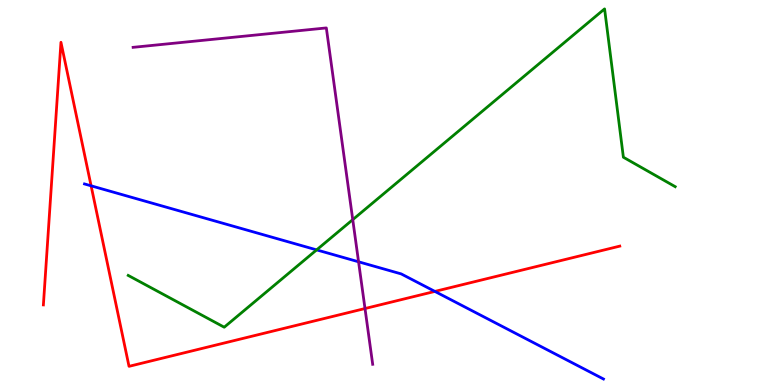[{'lines': ['blue', 'red'], 'intersections': [{'x': 1.18, 'y': 5.17}, {'x': 5.61, 'y': 2.43}]}, {'lines': ['green', 'red'], 'intersections': []}, {'lines': ['purple', 'red'], 'intersections': [{'x': 4.71, 'y': 1.99}]}, {'lines': ['blue', 'green'], 'intersections': [{'x': 4.09, 'y': 3.51}]}, {'lines': ['blue', 'purple'], 'intersections': [{'x': 4.63, 'y': 3.2}]}, {'lines': ['green', 'purple'], 'intersections': [{'x': 4.55, 'y': 4.29}]}]